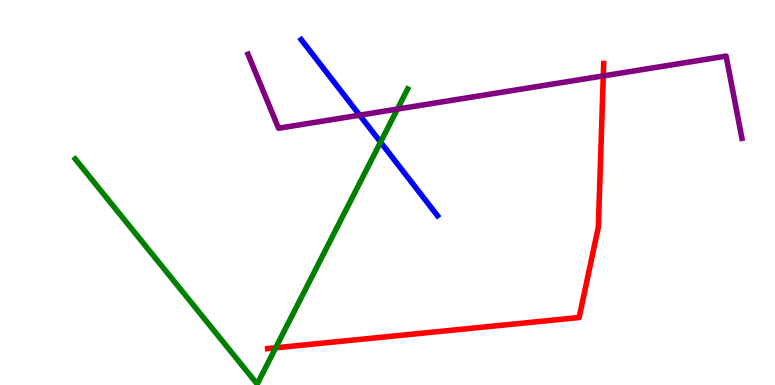[{'lines': ['blue', 'red'], 'intersections': []}, {'lines': ['green', 'red'], 'intersections': [{'x': 3.56, 'y': 0.966}]}, {'lines': ['purple', 'red'], 'intersections': [{'x': 7.78, 'y': 8.03}]}, {'lines': ['blue', 'green'], 'intersections': [{'x': 4.91, 'y': 6.31}]}, {'lines': ['blue', 'purple'], 'intersections': [{'x': 4.64, 'y': 7.01}]}, {'lines': ['green', 'purple'], 'intersections': [{'x': 5.13, 'y': 7.17}]}]